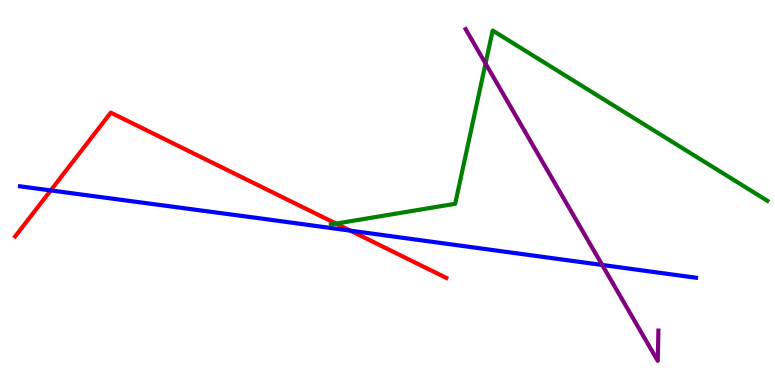[{'lines': ['blue', 'red'], 'intersections': [{'x': 0.655, 'y': 5.05}, {'x': 4.52, 'y': 4.01}]}, {'lines': ['green', 'red'], 'intersections': [{'x': 4.34, 'y': 4.19}]}, {'lines': ['purple', 'red'], 'intersections': []}, {'lines': ['blue', 'green'], 'intersections': []}, {'lines': ['blue', 'purple'], 'intersections': [{'x': 7.77, 'y': 3.12}]}, {'lines': ['green', 'purple'], 'intersections': [{'x': 6.26, 'y': 8.35}]}]